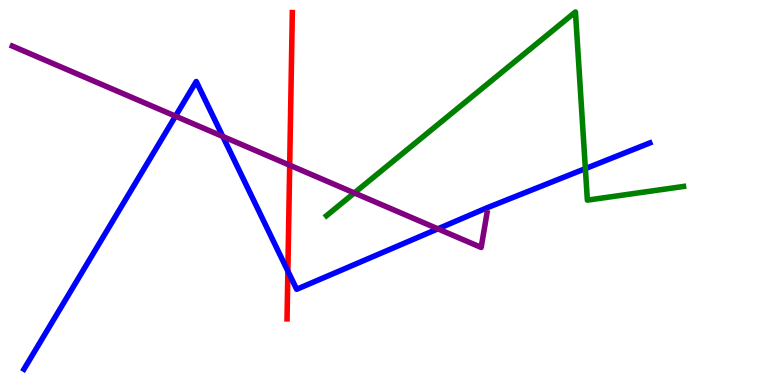[{'lines': ['blue', 'red'], 'intersections': [{'x': 3.71, 'y': 2.96}]}, {'lines': ['green', 'red'], 'intersections': []}, {'lines': ['purple', 'red'], 'intersections': [{'x': 3.74, 'y': 5.71}]}, {'lines': ['blue', 'green'], 'intersections': [{'x': 7.55, 'y': 5.62}]}, {'lines': ['blue', 'purple'], 'intersections': [{'x': 2.26, 'y': 6.98}, {'x': 2.87, 'y': 6.46}, {'x': 5.65, 'y': 4.06}]}, {'lines': ['green', 'purple'], 'intersections': [{'x': 4.57, 'y': 4.99}]}]